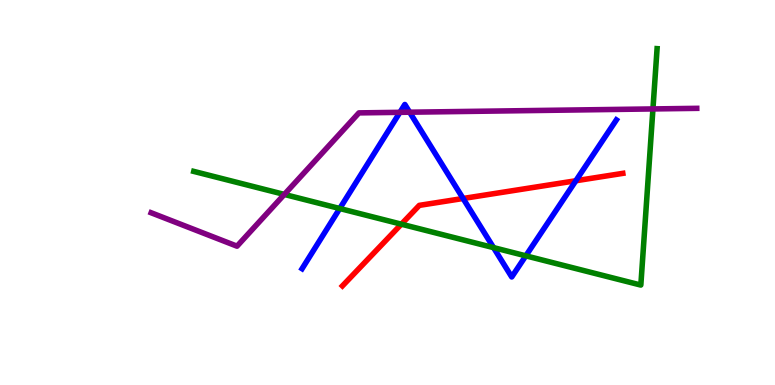[{'lines': ['blue', 'red'], 'intersections': [{'x': 5.98, 'y': 4.84}, {'x': 7.43, 'y': 5.31}]}, {'lines': ['green', 'red'], 'intersections': [{'x': 5.18, 'y': 4.18}]}, {'lines': ['purple', 'red'], 'intersections': []}, {'lines': ['blue', 'green'], 'intersections': [{'x': 4.38, 'y': 4.58}, {'x': 6.37, 'y': 3.57}, {'x': 6.78, 'y': 3.36}]}, {'lines': ['blue', 'purple'], 'intersections': [{'x': 5.16, 'y': 7.08}, {'x': 5.29, 'y': 7.09}]}, {'lines': ['green', 'purple'], 'intersections': [{'x': 3.67, 'y': 4.95}, {'x': 8.43, 'y': 7.17}]}]